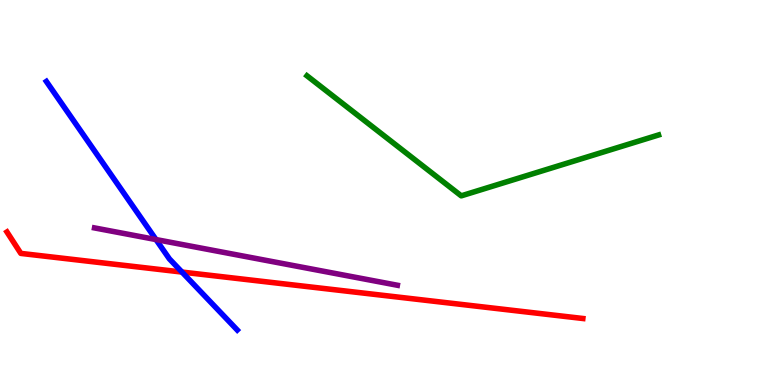[{'lines': ['blue', 'red'], 'intersections': [{'x': 2.35, 'y': 2.93}]}, {'lines': ['green', 'red'], 'intersections': []}, {'lines': ['purple', 'red'], 'intersections': []}, {'lines': ['blue', 'green'], 'intersections': []}, {'lines': ['blue', 'purple'], 'intersections': [{'x': 2.01, 'y': 3.78}]}, {'lines': ['green', 'purple'], 'intersections': []}]